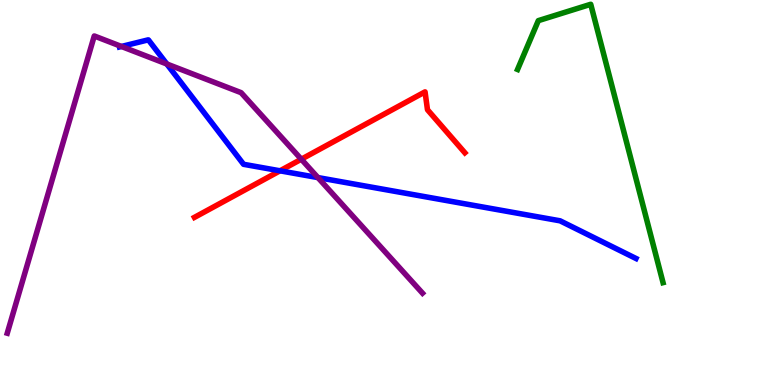[{'lines': ['blue', 'red'], 'intersections': [{'x': 3.61, 'y': 5.56}]}, {'lines': ['green', 'red'], 'intersections': []}, {'lines': ['purple', 'red'], 'intersections': [{'x': 3.89, 'y': 5.86}]}, {'lines': ['blue', 'green'], 'intersections': []}, {'lines': ['blue', 'purple'], 'intersections': [{'x': 1.57, 'y': 8.79}, {'x': 2.15, 'y': 8.34}, {'x': 4.1, 'y': 5.39}]}, {'lines': ['green', 'purple'], 'intersections': []}]